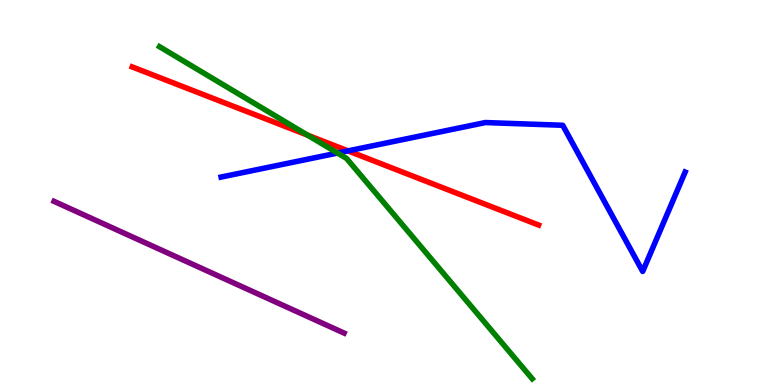[{'lines': ['blue', 'red'], 'intersections': [{'x': 4.49, 'y': 6.08}]}, {'lines': ['green', 'red'], 'intersections': [{'x': 3.97, 'y': 6.49}]}, {'lines': ['purple', 'red'], 'intersections': []}, {'lines': ['blue', 'green'], 'intersections': [{'x': 4.36, 'y': 6.02}]}, {'lines': ['blue', 'purple'], 'intersections': []}, {'lines': ['green', 'purple'], 'intersections': []}]